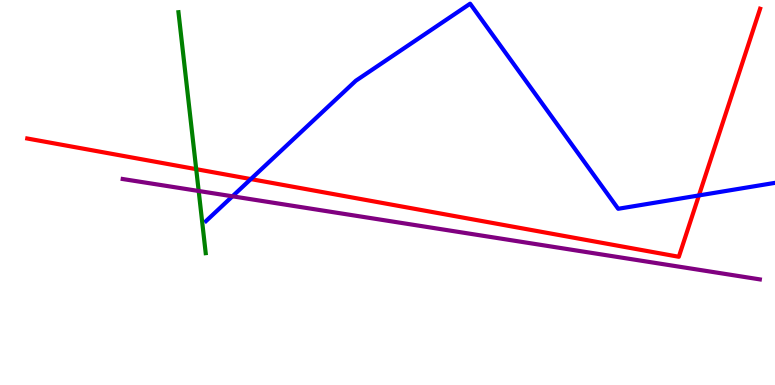[{'lines': ['blue', 'red'], 'intersections': [{'x': 3.24, 'y': 5.35}, {'x': 9.02, 'y': 4.92}]}, {'lines': ['green', 'red'], 'intersections': [{'x': 2.53, 'y': 5.61}]}, {'lines': ['purple', 'red'], 'intersections': []}, {'lines': ['blue', 'green'], 'intersections': []}, {'lines': ['blue', 'purple'], 'intersections': [{'x': 3.0, 'y': 4.9}]}, {'lines': ['green', 'purple'], 'intersections': [{'x': 2.56, 'y': 5.04}]}]